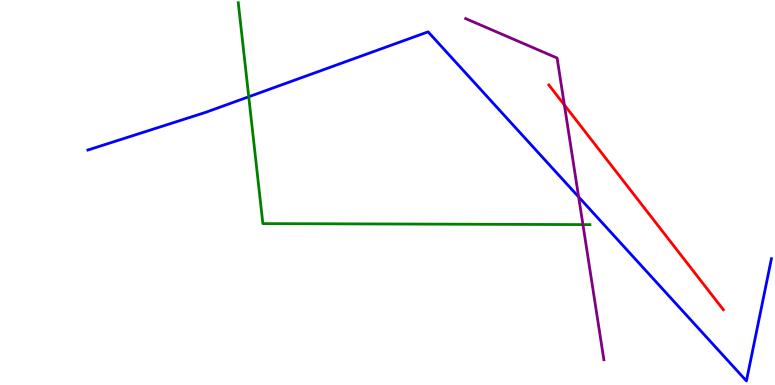[{'lines': ['blue', 'red'], 'intersections': []}, {'lines': ['green', 'red'], 'intersections': []}, {'lines': ['purple', 'red'], 'intersections': [{'x': 7.28, 'y': 7.27}]}, {'lines': ['blue', 'green'], 'intersections': [{'x': 3.21, 'y': 7.49}]}, {'lines': ['blue', 'purple'], 'intersections': [{'x': 7.47, 'y': 4.89}]}, {'lines': ['green', 'purple'], 'intersections': [{'x': 7.52, 'y': 4.17}]}]